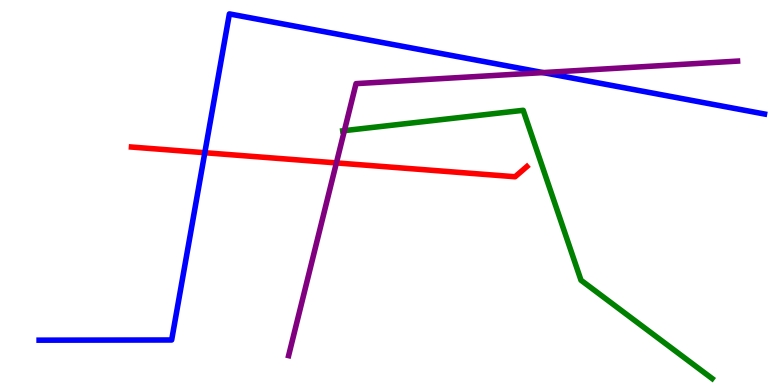[{'lines': ['blue', 'red'], 'intersections': [{'x': 2.64, 'y': 6.03}]}, {'lines': ['green', 'red'], 'intersections': []}, {'lines': ['purple', 'red'], 'intersections': [{'x': 4.34, 'y': 5.77}]}, {'lines': ['blue', 'green'], 'intersections': []}, {'lines': ['blue', 'purple'], 'intersections': [{'x': 7.01, 'y': 8.11}]}, {'lines': ['green', 'purple'], 'intersections': [{'x': 4.44, 'y': 6.61}]}]